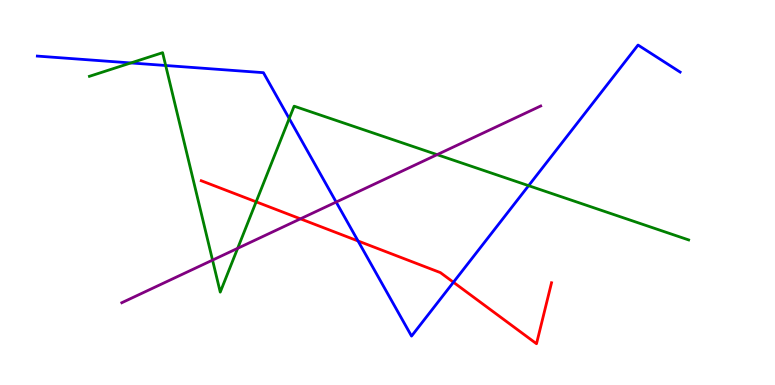[{'lines': ['blue', 'red'], 'intersections': [{'x': 4.62, 'y': 3.74}, {'x': 5.85, 'y': 2.67}]}, {'lines': ['green', 'red'], 'intersections': [{'x': 3.3, 'y': 4.76}]}, {'lines': ['purple', 'red'], 'intersections': [{'x': 3.88, 'y': 4.32}]}, {'lines': ['blue', 'green'], 'intersections': [{'x': 1.69, 'y': 8.37}, {'x': 2.14, 'y': 8.3}, {'x': 3.73, 'y': 6.92}, {'x': 6.82, 'y': 5.18}]}, {'lines': ['blue', 'purple'], 'intersections': [{'x': 4.34, 'y': 4.75}]}, {'lines': ['green', 'purple'], 'intersections': [{'x': 2.74, 'y': 3.24}, {'x': 3.07, 'y': 3.55}, {'x': 5.64, 'y': 5.98}]}]